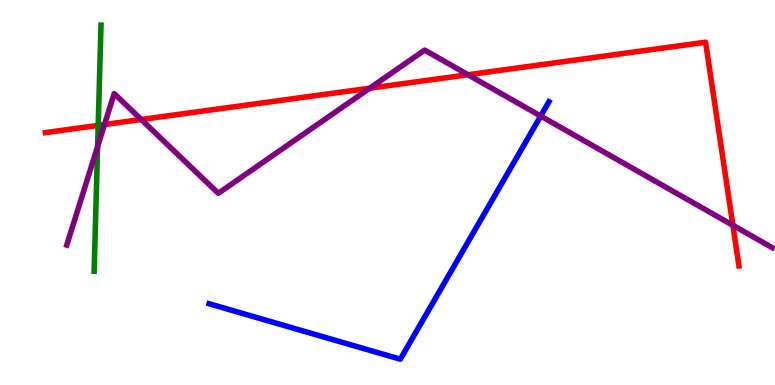[{'lines': ['blue', 'red'], 'intersections': []}, {'lines': ['green', 'red'], 'intersections': [{'x': 1.27, 'y': 6.74}]}, {'lines': ['purple', 'red'], 'intersections': [{'x': 1.35, 'y': 6.77}, {'x': 1.82, 'y': 6.9}, {'x': 4.77, 'y': 7.71}, {'x': 6.04, 'y': 8.06}, {'x': 9.46, 'y': 4.15}]}, {'lines': ['blue', 'green'], 'intersections': []}, {'lines': ['blue', 'purple'], 'intersections': [{'x': 6.98, 'y': 6.99}]}, {'lines': ['green', 'purple'], 'intersections': [{'x': 1.26, 'y': 6.19}]}]